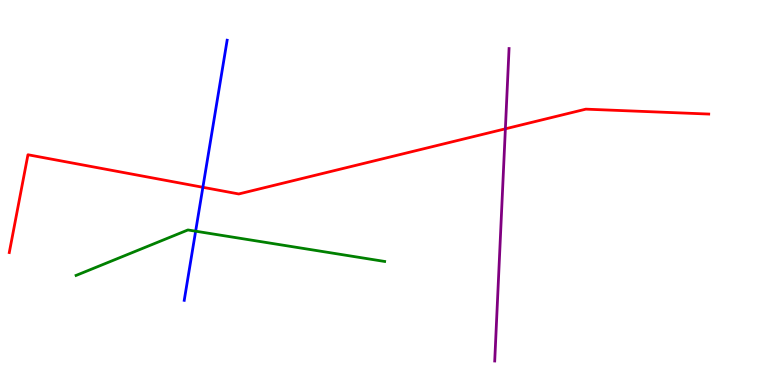[{'lines': ['blue', 'red'], 'intersections': [{'x': 2.62, 'y': 5.14}]}, {'lines': ['green', 'red'], 'intersections': []}, {'lines': ['purple', 'red'], 'intersections': [{'x': 6.52, 'y': 6.65}]}, {'lines': ['blue', 'green'], 'intersections': [{'x': 2.52, 'y': 4.0}]}, {'lines': ['blue', 'purple'], 'intersections': []}, {'lines': ['green', 'purple'], 'intersections': []}]